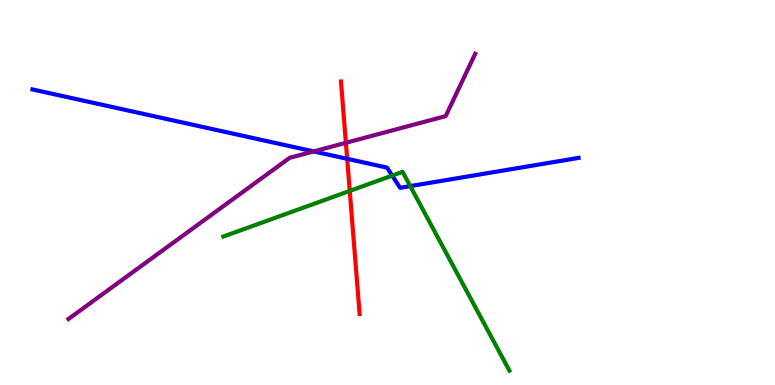[{'lines': ['blue', 'red'], 'intersections': [{'x': 4.48, 'y': 5.87}]}, {'lines': ['green', 'red'], 'intersections': [{'x': 4.51, 'y': 5.04}]}, {'lines': ['purple', 'red'], 'intersections': [{'x': 4.46, 'y': 6.29}]}, {'lines': ['blue', 'green'], 'intersections': [{'x': 5.06, 'y': 5.44}, {'x': 5.29, 'y': 5.17}]}, {'lines': ['blue', 'purple'], 'intersections': [{'x': 4.05, 'y': 6.07}]}, {'lines': ['green', 'purple'], 'intersections': []}]